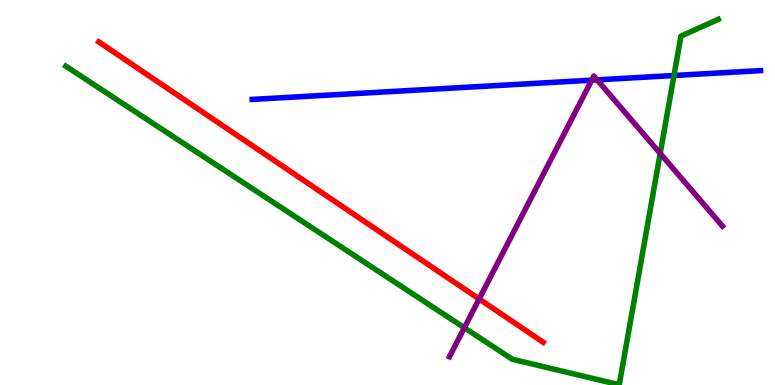[{'lines': ['blue', 'red'], 'intersections': []}, {'lines': ['green', 'red'], 'intersections': []}, {'lines': ['purple', 'red'], 'intersections': [{'x': 6.18, 'y': 2.23}]}, {'lines': ['blue', 'green'], 'intersections': [{'x': 8.7, 'y': 8.04}]}, {'lines': ['blue', 'purple'], 'intersections': [{'x': 7.63, 'y': 7.92}, {'x': 7.7, 'y': 7.93}]}, {'lines': ['green', 'purple'], 'intersections': [{'x': 5.99, 'y': 1.49}, {'x': 8.52, 'y': 6.01}]}]